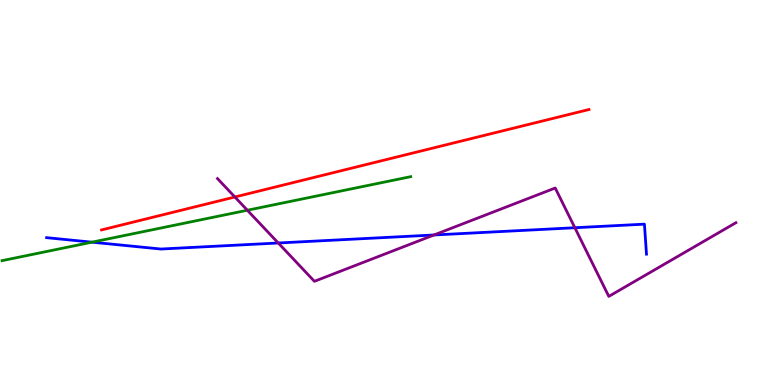[{'lines': ['blue', 'red'], 'intersections': []}, {'lines': ['green', 'red'], 'intersections': []}, {'lines': ['purple', 'red'], 'intersections': [{'x': 3.03, 'y': 4.88}]}, {'lines': ['blue', 'green'], 'intersections': [{'x': 1.19, 'y': 3.71}]}, {'lines': ['blue', 'purple'], 'intersections': [{'x': 3.59, 'y': 3.69}, {'x': 5.6, 'y': 3.9}, {'x': 7.42, 'y': 4.08}]}, {'lines': ['green', 'purple'], 'intersections': [{'x': 3.19, 'y': 4.54}]}]